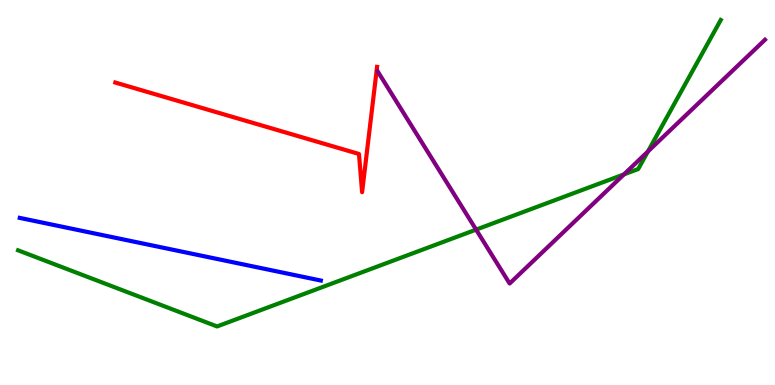[{'lines': ['blue', 'red'], 'intersections': []}, {'lines': ['green', 'red'], 'intersections': []}, {'lines': ['purple', 'red'], 'intersections': []}, {'lines': ['blue', 'green'], 'intersections': []}, {'lines': ['blue', 'purple'], 'intersections': []}, {'lines': ['green', 'purple'], 'intersections': [{'x': 6.14, 'y': 4.04}, {'x': 8.05, 'y': 5.47}, {'x': 8.36, 'y': 6.06}]}]